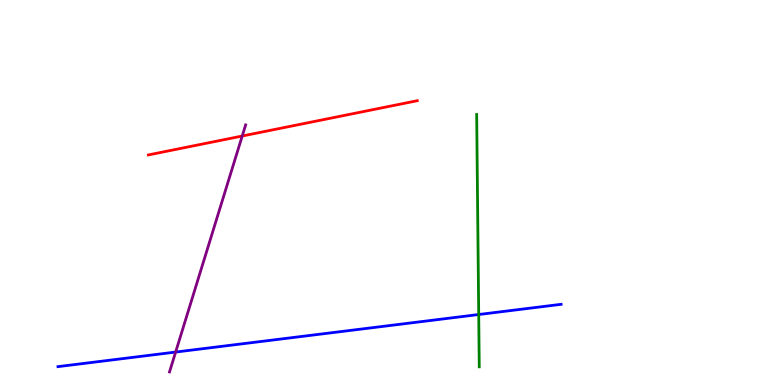[{'lines': ['blue', 'red'], 'intersections': []}, {'lines': ['green', 'red'], 'intersections': []}, {'lines': ['purple', 'red'], 'intersections': [{'x': 3.13, 'y': 6.47}]}, {'lines': ['blue', 'green'], 'intersections': [{'x': 6.18, 'y': 1.83}]}, {'lines': ['blue', 'purple'], 'intersections': [{'x': 2.27, 'y': 0.856}]}, {'lines': ['green', 'purple'], 'intersections': []}]